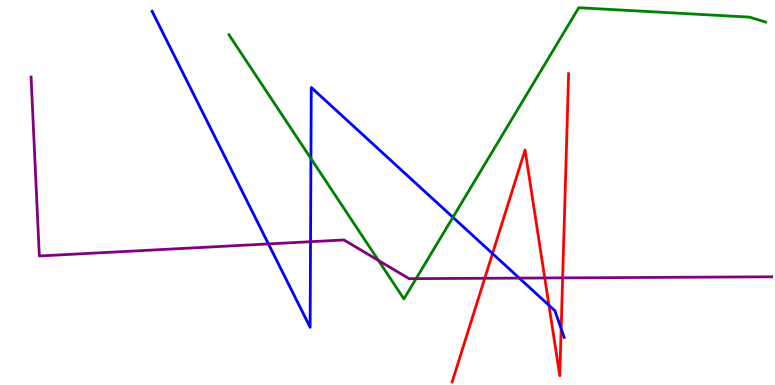[{'lines': ['blue', 'red'], 'intersections': [{'x': 6.35, 'y': 3.41}, {'x': 7.08, 'y': 2.07}, {'x': 7.24, 'y': 1.46}]}, {'lines': ['green', 'red'], 'intersections': []}, {'lines': ['purple', 'red'], 'intersections': [{'x': 6.25, 'y': 2.77}, {'x': 7.03, 'y': 2.78}, {'x': 7.26, 'y': 2.78}]}, {'lines': ['blue', 'green'], 'intersections': [{'x': 4.01, 'y': 5.88}, {'x': 5.84, 'y': 4.36}]}, {'lines': ['blue', 'purple'], 'intersections': [{'x': 3.46, 'y': 3.66}, {'x': 4.01, 'y': 3.72}, {'x': 6.7, 'y': 2.78}]}, {'lines': ['green', 'purple'], 'intersections': [{'x': 4.88, 'y': 3.24}, {'x': 5.37, 'y': 2.76}]}]